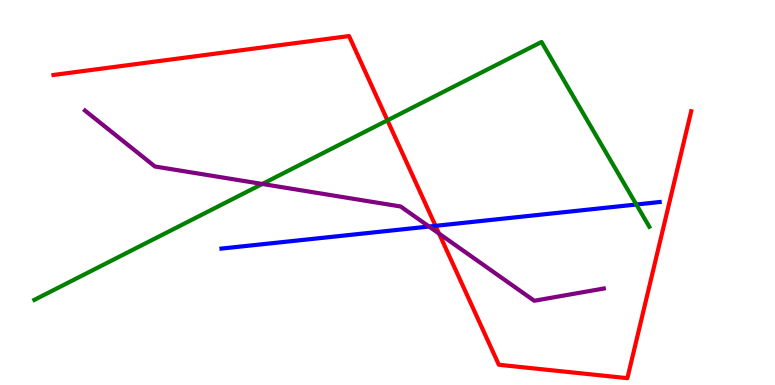[{'lines': ['blue', 'red'], 'intersections': [{'x': 5.62, 'y': 4.13}]}, {'lines': ['green', 'red'], 'intersections': [{'x': 5.0, 'y': 6.87}]}, {'lines': ['purple', 'red'], 'intersections': [{'x': 5.67, 'y': 3.93}]}, {'lines': ['blue', 'green'], 'intersections': [{'x': 8.21, 'y': 4.69}]}, {'lines': ['blue', 'purple'], 'intersections': [{'x': 5.54, 'y': 4.12}]}, {'lines': ['green', 'purple'], 'intersections': [{'x': 3.38, 'y': 5.22}]}]